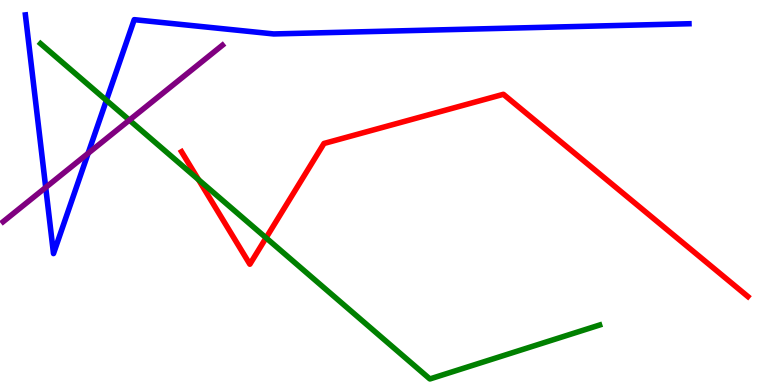[{'lines': ['blue', 'red'], 'intersections': []}, {'lines': ['green', 'red'], 'intersections': [{'x': 2.56, 'y': 5.33}, {'x': 3.43, 'y': 3.82}]}, {'lines': ['purple', 'red'], 'intersections': []}, {'lines': ['blue', 'green'], 'intersections': [{'x': 1.37, 'y': 7.39}]}, {'lines': ['blue', 'purple'], 'intersections': [{'x': 0.59, 'y': 5.13}, {'x': 1.14, 'y': 6.02}]}, {'lines': ['green', 'purple'], 'intersections': [{'x': 1.67, 'y': 6.88}]}]